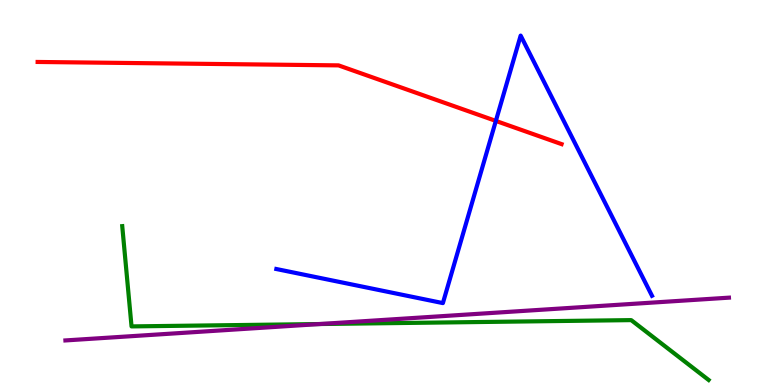[{'lines': ['blue', 'red'], 'intersections': [{'x': 6.4, 'y': 6.86}]}, {'lines': ['green', 'red'], 'intersections': []}, {'lines': ['purple', 'red'], 'intersections': []}, {'lines': ['blue', 'green'], 'intersections': []}, {'lines': ['blue', 'purple'], 'intersections': []}, {'lines': ['green', 'purple'], 'intersections': [{'x': 4.13, 'y': 1.58}]}]